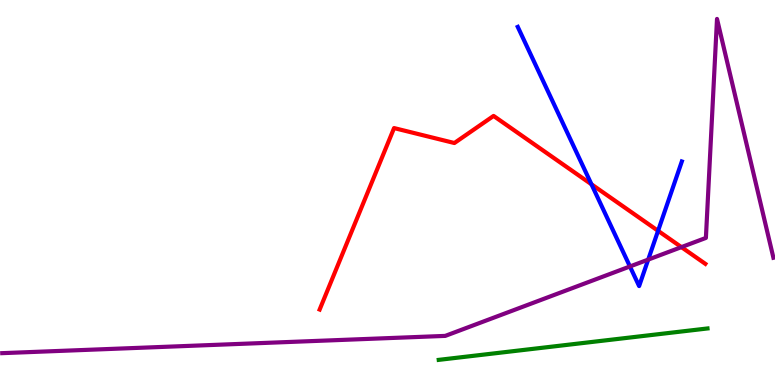[{'lines': ['blue', 'red'], 'intersections': [{'x': 7.63, 'y': 5.21}, {'x': 8.49, 'y': 4.0}]}, {'lines': ['green', 'red'], 'intersections': []}, {'lines': ['purple', 'red'], 'intersections': [{'x': 8.79, 'y': 3.58}]}, {'lines': ['blue', 'green'], 'intersections': []}, {'lines': ['blue', 'purple'], 'intersections': [{'x': 8.13, 'y': 3.08}, {'x': 8.36, 'y': 3.26}]}, {'lines': ['green', 'purple'], 'intersections': []}]